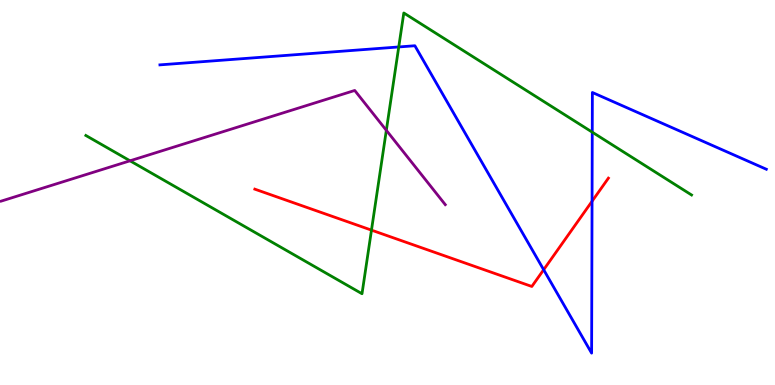[{'lines': ['blue', 'red'], 'intersections': [{'x': 7.02, 'y': 2.99}, {'x': 7.64, 'y': 4.77}]}, {'lines': ['green', 'red'], 'intersections': [{'x': 4.79, 'y': 4.02}]}, {'lines': ['purple', 'red'], 'intersections': []}, {'lines': ['blue', 'green'], 'intersections': [{'x': 5.15, 'y': 8.78}, {'x': 7.64, 'y': 6.57}]}, {'lines': ['blue', 'purple'], 'intersections': []}, {'lines': ['green', 'purple'], 'intersections': [{'x': 1.68, 'y': 5.82}, {'x': 4.98, 'y': 6.62}]}]